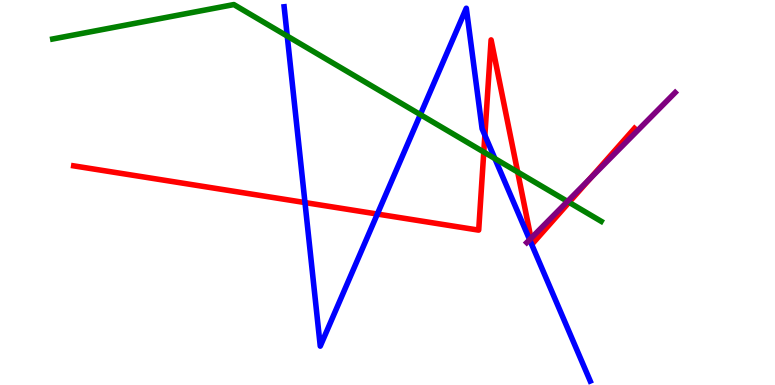[{'lines': ['blue', 'red'], 'intersections': [{'x': 3.94, 'y': 4.74}, {'x': 4.87, 'y': 4.44}, {'x': 6.26, 'y': 6.49}]}, {'lines': ['green', 'red'], 'intersections': [{'x': 6.24, 'y': 6.05}, {'x': 6.68, 'y': 5.53}, {'x': 7.34, 'y': 4.74}]}, {'lines': ['purple', 'red'], 'intersections': [{'x': 6.85, 'y': 3.81}, {'x': 7.61, 'y': 5.36}]}, {'lines': ['blue', 'green'], 'intersections': [{'x': 3.71, 'y': 9.06}, {'x': 5.42, 'y': 7.02}, {'x': 6.39, 'y': 5.88}]}, {'lines': ['blue', 'purple'], 'intersections': [{'x': 6.83, 'y': 3.77}]}, {'lines': ['green', 'purple'], 'intersections': [{'x': 7.32, 'y': 4.77}]}]